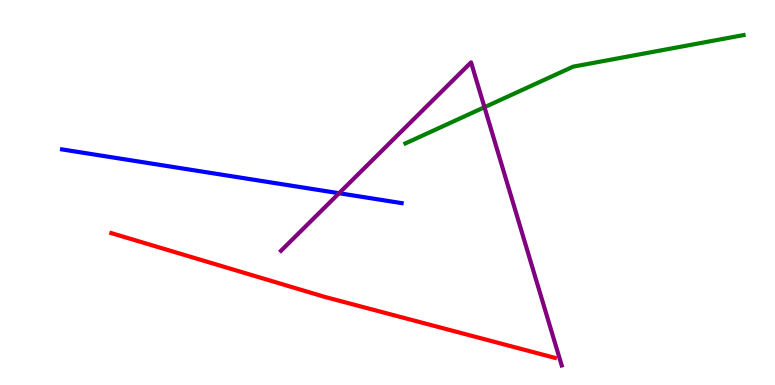[{'lines': ['blue', 'red'], 'intersections': []}, {'lines': ['green', 'red'], 'intersections': []}, {'lines': ['purple', 'red'], 'intersections': []}, {'lines': ['blue', 'green'], 'intersections': []}, {'lines': ['blue', 'purple'], 'intersections': [{'x': 4.38, 'y': 4.98}]}, {'lines': ['green', 'purple'], 'intersections': [{'x': 6.25, 'y': 7.22}]}]